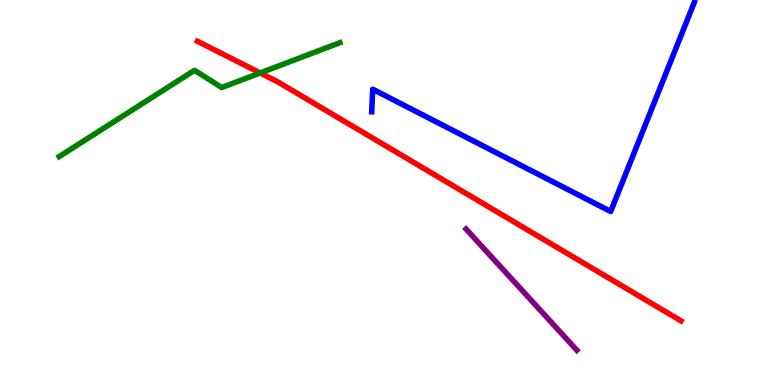[{'lines': ['blue', 'red'], 'intersections': []}, {'lines': ['green', 'red'], 'intersections': [{'x': 3.36, 'y': 8.1}]}, {'lines': ['purple', 'red'], 'intersections': []}, {'lines': ['blue', 'green'], 'intersections': []}, {'lines': ['blue', 'purple'], 'intersections': []}, {'lines': ['green', 'purple'], 'intersections': []}]